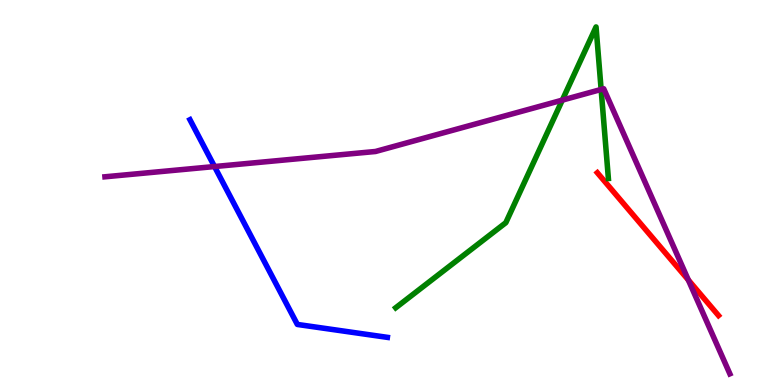[{'lines': ['blue', 'red'], 'intersections': []}, {'lines': ['green', 'red'], 'intersections': []}, {'lines': ['purple', 'red'], 'intersections': [{'x': 8.88, 'y': 2.73}]}, {'lines': ['blue', 'green'], 'intersections': []}, {'lines': ['blue', 'purple'], 'intersections': [{'x': 2.77, 'y': 5.67}]}, {'lines': ['green', 'purple'], 'intersections': [{'x': 7.26, 'y': 7.4}, {'x': 7.76, 'y': 7.68}]}]